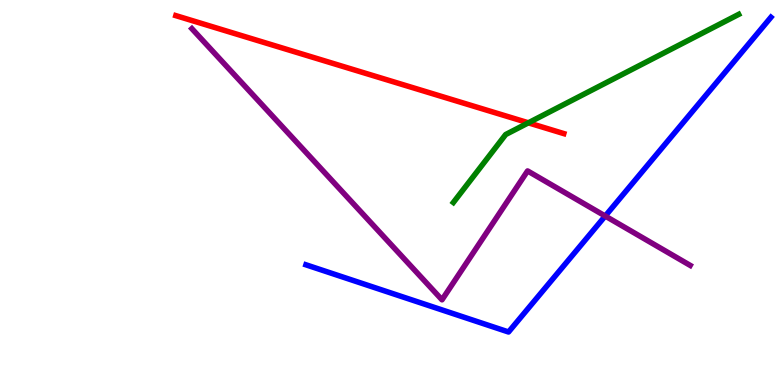[{'lines': ['blue', 'red'], 'intersections': []}, {'lines': ['green', 'red'], 'intersections': [{'x': 6.82, 'y': 6.81}]}, {'lines': ['purple', 'red'], 'intersections': []}, {'lines': ['blue', 'green'], 'intersections': []}, {'lines': ['blue', 'purple'], 'intersections': [{'x': 7.81, 'y': 4.39}]}, {'lines': ['green', 'purple'], 'intersections': []}]